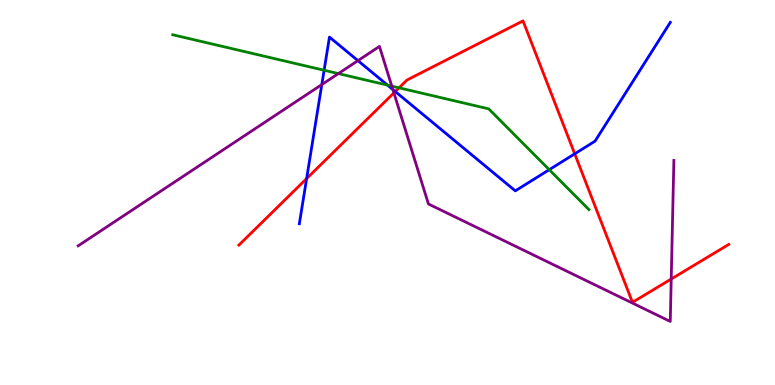[{'lines': ['blue', 'red'], 'intersections': [{'x': 3.96, 'y': 5.36}, {'x': 5.1, 'y': 7.62}, {'x': 7.42, 'y': 6.0}]}, {'lines': ['green', 'red'], 'intersections': [{'x': 5.15, 'y': 7.72}]}, {'lines': ['purple', 'red'], 'intersections': [{'x': 5.08, 'y': 7.59}, {'x': 8.66, 'y': 2.75}]}, {'lines': ['blue', 'green'], 'intersections': [{'x': 4.18, 'y': 8.18}, {'x': 5.0, 'y': 7.79}, {'x': 7.09, 'y': 5.59}]}, {'lines': ['blue', 'purple'], 'intersections': [{'x': 4.15, 'y': 7.8}, {'x': 4.62, 'y': 8.42}, {'x': 5.07, 'y': 7.67}]}, {'lines': ['green', 'purple'], 'intersections': [{'x': 4.37, 'y': 8.09}, {'x': 5.06, 'y': 7.76}]}]